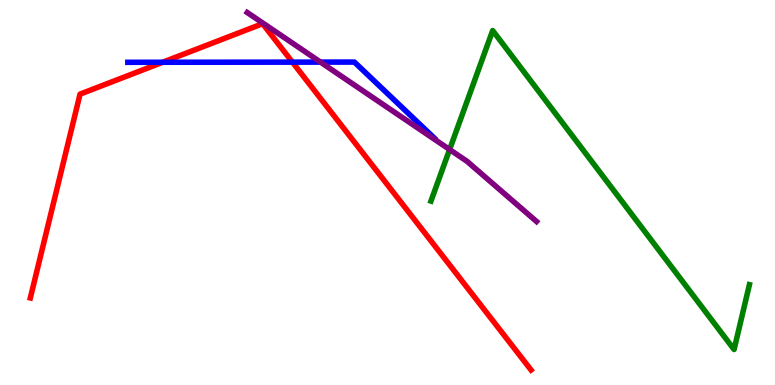[{'lines': ['blue', 'red'], 'intersections': [{'x': 2.1, 'y': 8.38}, {'x': 3.77, 'y': 8.39}]}, {'lines': ['green', 'red'], 'intersections': []}, {'lines': ['purple', 'red'], 'intersections': []}, {'lines': ['blue', 'green'], 'intersections': []}, {'lines': ['blue', 'purple'], 'intersections': [{'x': 4.14, 'y': 8.39}]}, {'lines': ['green', 'purple'], 'intersections': [{'x': 5.8, 'y': 6.12}]}]